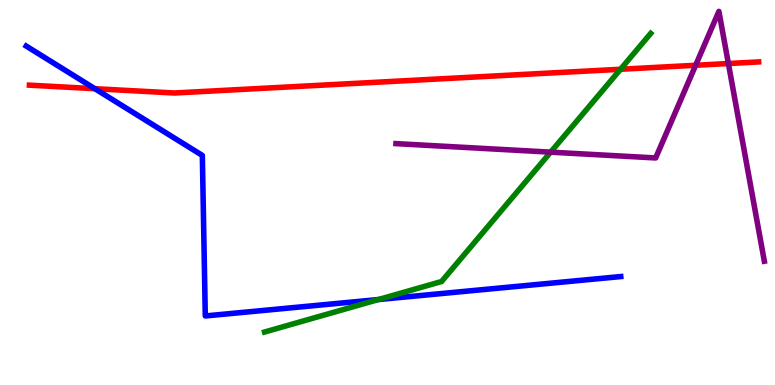[{'lines': ['blue', 'red'], 'intersections': [{'x': 1.22, 'y': 7.7}]}, {'lines': ['green', 'red'], 'intersections': [{'x': 8.01, 'y': 8.2}]}, {'lines': ['purple', 'red'], 'intersections': [{'x': 8.98, 'y': 8.3}, {'x': 9.4, 'y': 8.35}]}, {'lines': ['blue', 'green'], 'intersections': [{'x': 4.88, 'y': 2.22}]}, {'lines': ['blue', 'purple'], 'intersections': []}, {'lines': ['green', 'purple'], 'intersections': [{'x': 7.1, 'y': 6.05}]}]